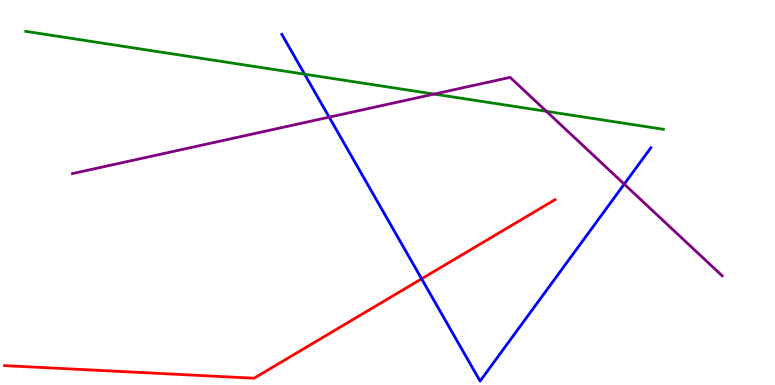[{'lines': ['blue', 'red'], 'intersections': [{'x': 5.44, 'y': 2.76}]}, {'lines': ['green', 'red'], 'intersections': []}, {'lines': ['purple', 'red'], 'intersections': []}, {'lines': ['blue', 'green'], 'intersections': [{'x': 3.93, 'y': 8.07}]}, {'lines': ['blue', 'purple'], 'intersections': [{'x': 4.25, 'y': 6.96}, {'x': 8.05, 'y': 5.22}]}, {'lines': ['green', 'purple'], 'intersections': [{'x': 5.6, 'y': 7.56}, {'x': 7.05, 'y': 7.11}]}]